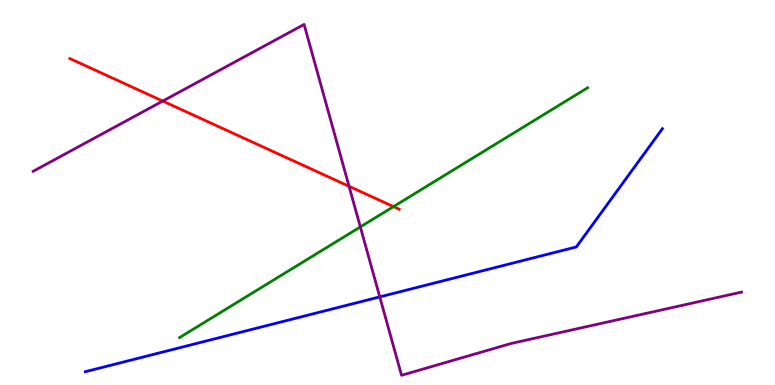[{'lines': ['blue', 'red'], 'intersections': []}, {'lines': ['green', 'red'], 'intersections': [{'x': 5.08, 'y': 4.63}]}, {'lines': ['purple', 'red'], 'intersections': [{'x': 2.1, 'y': 7.37}, {'x': 4.5, 'y': 5.16}]}, {'lines': ['blue', 'green'], 'intersections': []}, {'lines': ['blue', 'purple'], 'intersections': [{'x': 4.9, 'y': 2.29}]}, {'lines': ['green', 'purple'], 'intersections': [{'x': 4.65, 'y': 4.11}]}]